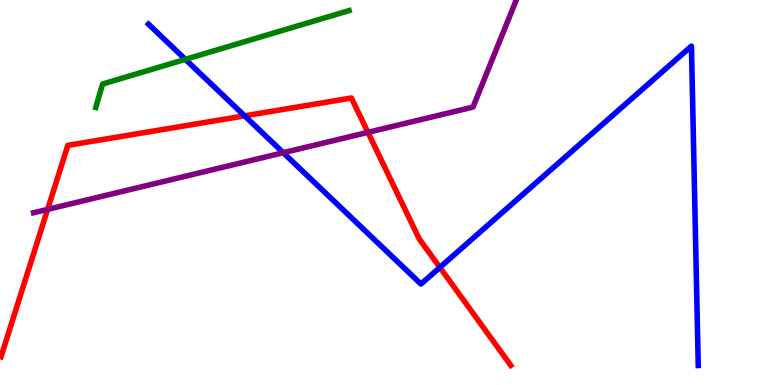[{'lines': ['blue', 'red'], 'intersections': [{'x': 3.16, 'y': 6.99}, {'x': 5.68, 'y': 3.05}]}, {'lines': ['green', 'red'], 'intersections': []}, {'lines': ['purple', 'red'], 'intersections': [{'x': 0.614, 'y': 4.56}, {'x': 4.75, 'y': 6.56}]}, {'lines': ['blue', 'green'], 'intersections': [{'x': 2.39, 'y': 8.46}]}, {'lines': ['blue', 'purple'], 'intersections': [{'x': 3.65, 'y': 6.03}]}, {'lines': ['green', 'purple'], 'intersections': []}]